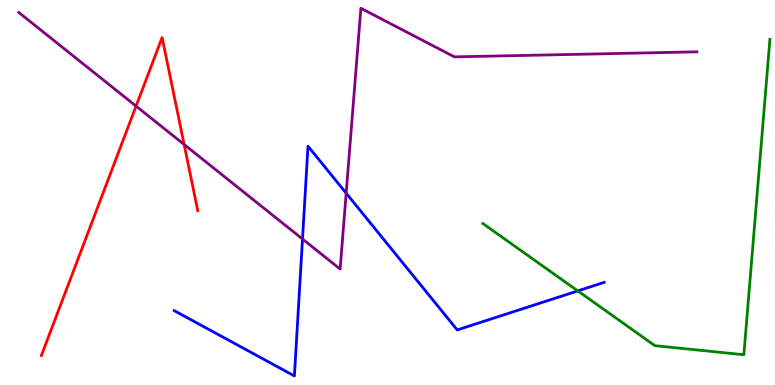[{'lines': ['blue', 'red'], 'intersections': []}, {'lines': ['green', 'red'], 'intersections': []}, {'lines': ['purple', 'red'], 'intersections': [{'x': 1.76, 'y': 7.24}, {'x': 2.38, 'y': 6.25}]}, {'lines': ['blue', 'green'], 'intersections': [{'x': 7.46, 'y': 2.44}]}, {'lines': ['blue', 'purple'], 'intersections': [{'x': 3.9, 'y': 3.79}, {'x': 4.47, 'y': 4.98}]}, {'lines': ['green', 'purple'], 'intersections': []}]